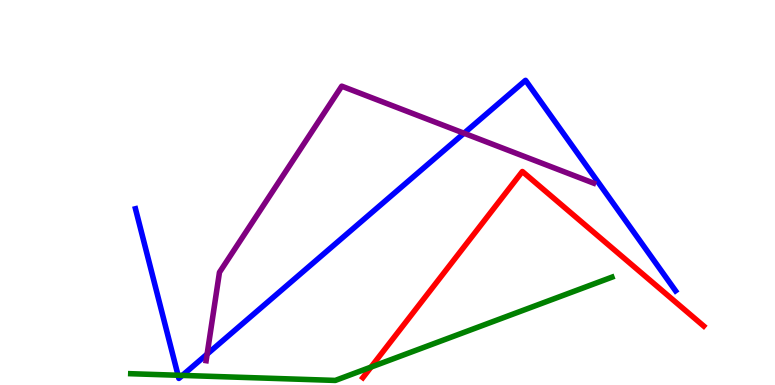[{'lines': ['blue', 'red'], 'intersections': []}, {'lines': ['green', 'red'], 'intersections': [{'x': 4.79, 'y': 0.465}]}, {'lines': ['purple', 'red'], 'intersections': []}, {'lines': ['blue', 'green'], 'intersections': [{'x': 2.3, 'y': 0.253}, {'x': 2.35, 'y': 0.249}]}, {'lines': ['blue', 'purple'], 'intersections': [{'x': 2.67, 'y': 0.802}, {'x': 5.99, 'y': 6.54}]}, {'lines': ['green', 'purple'], 'intersections': []}]